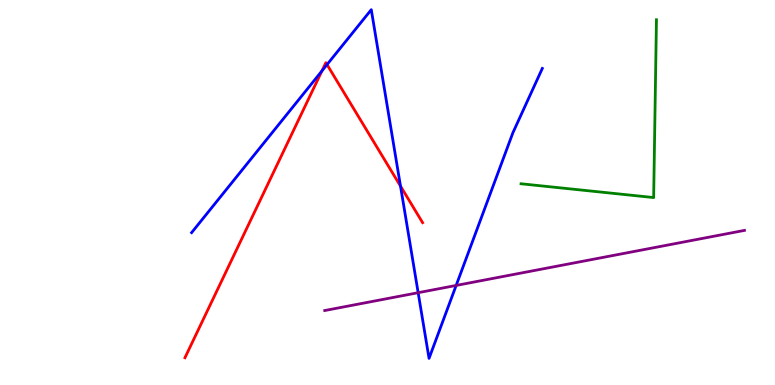[{'lines': ['blue', 'red'], 'intersections': [{'x': 4.15, 'y': 8.16}, {'x': 4.22, 'y': 8.32}, {'x': 5.17, 'y': 5.17}]}, {'lines': ['green', 'red'], 'intersections': []}, {'lines': ['purple', 'red'], 'intersections': []}, {'lines': ['blue', 'green'], 'intersections': []}, {'lines': ['blue', 'purple'], 'intersections': [{'x': 5.4, 'y': 2.4}, {'x': 5.89, 'y': 2.59}]}, {'lines': ['green', 'purple'], 'intersections': []}]